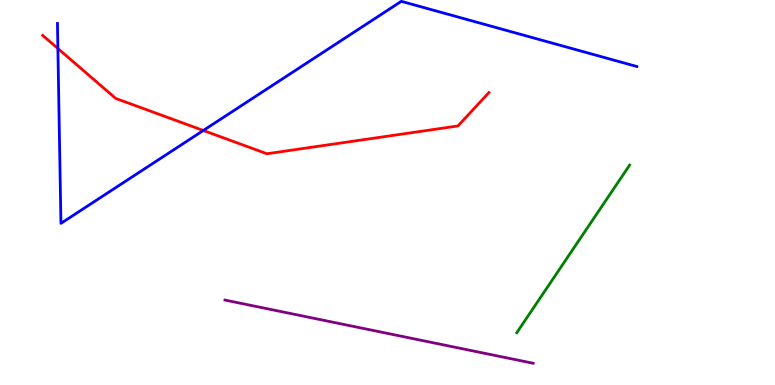[{'lines': ['blue', 'red'], 'intersections': [{'x': 0.747, 'y': 8.74}, {'x': 2.62, 'y': 6.61}]}, {'lines': ['green', 'red'], 'intersections': []}, {'lines': ['purple', 'red'], 'intersections': []}, {'lines': ['blue', 'green'], 'intersections': []}, {'lines': ['blue', 'purple'], 'intersections': []}, {'lines': ['green', 'purple'], 'intersections': []}]